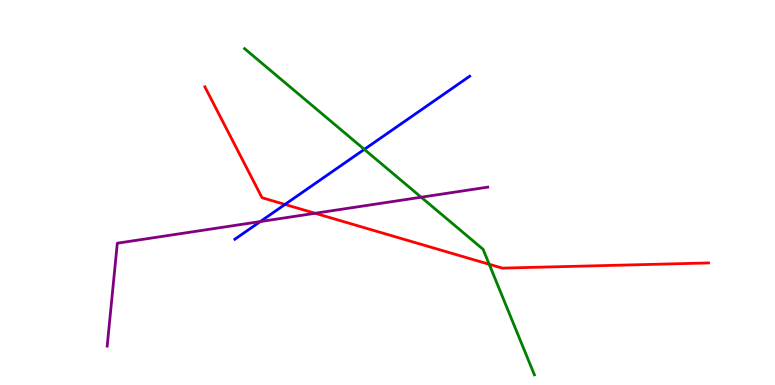[{'lines': ['blue', 'red'], 'intersections': [{'x': 3.68, 'y': 4.69}]}, {'lines': ['green', 'red'], 'intersections': [{'x': 6.31, 'y': 3.14}]}, {'lines': ['purple', 'red'], 'intersections': [{'x': 4.07, 'y': 4.46}]}, {'lines': ['blue', 'green'], 'intersections': [{'x': 4.7, 'y': 6.12}]}, {'lines': ['blue', 'purple'], 'intersections': [{'x': 3.36, 'y': 4.25}]}, {'lines': ['green', 'purple'], 'intersections': [{'x': 5.43, 'y': 4.88}]}]